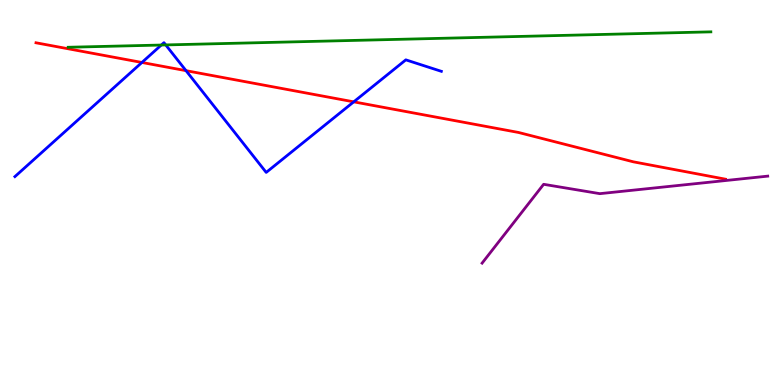[{'lines': ['blue', 'red'], 'intersections': [{'x': 1.83, 'y': 8.38}, {'x': 2.4, 'y': 8.16}, {'x': 4.56, 'y': 7.35}]}, {'lines': ['green', 'red'], 'intersections': []}, {'lines': ['purple', 'red'], 'intersections': []}, {'lines': ['blue', 'green'], 'intersections': [{'x': 2.08, 'y': 8.83}, {'x': 2.14, 'y': 8.83}]}, {'lines': ['blue', 'purple'], 'intersections': []}, {'lines': ['green', 'purple'], 'intersections': []}]